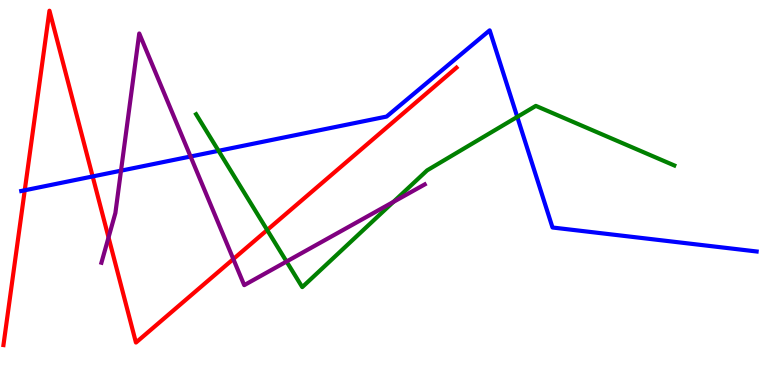[{'lines': ['blue', 'red'], 'intersections': [{'x': 0.319, 'y': 5.06}, {'x': 1.2, 'y': 5.42}]}, {'lines': ['green', 'red'], 'intersections': [{'x': 3.45, 'y': 4.03}]}, {'lines': ['purple', 'red'], 'intersections': [{'x': 1.4, 'y': 3.83}, {'x': 3.01, 'y': 3.27}]}, {'lines': ['blue', 'green'], 'intersections': [{'x': 2.82, 'y': 6.08}, {'x': 6.67, 'y': 6.96}]}, {'lines': ['blue', 'purple'], 'intersections': [{'x': 1.56, 'y': 5.57}, {'x': 2.46, 'y': 5.93}]}, {'lines': ['green', 'purple'], 'intersections': [{'x': 3.7, 'y': 3.21}, {'x': 5.08, 'y': 4.76}]}]